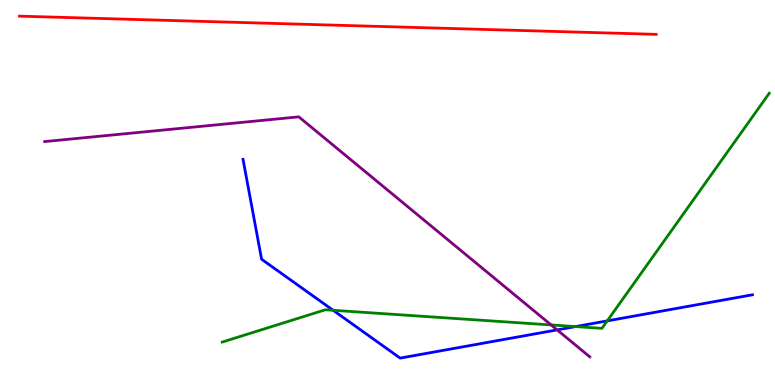[{'lines': ['blue', 'red'], 'intersections': []}, {'lines': ['green', 'red'], 'intersections': []}, {'lines': ['purple', 'red'], 'intersections': []}, {'lines': ['blue', 'green'], 'intersections': [{'x': 4.3, 'y': 1.94}, {'x': 7.43, 'y': 1.52}, {'x': 7.84, 'y': 1.67}]}, {'lines': ['blue', 'purple'], 'intersections': [{'x': 7.19, 'y': 1.43}]}, {'lines': ['green', 'purple'], 'intersections': [{'x': 7.11, 'y': 1.56}]}]